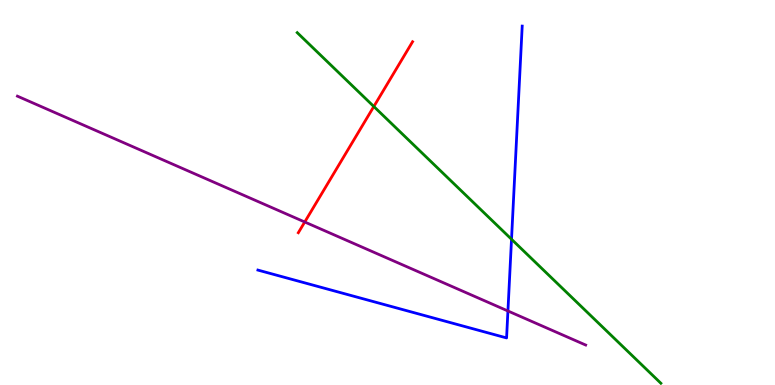[{'lines': ['blue', 'red'], 'intersections': []}, {'lines': ['green', 'red'], 'intersections': [{'x': 4.82, 'y': 7.23}]}, {'lines': ['purple', 'red'], 'intersections': [{'x': 3.93, 'y': 4.23}]}, {'lines': ['blue', 'green'], 'intersections': [{'x': 6.6, 'y': 3.79}]}, {'lines': ['blue', 'purple'], 'intersections': [{'x': 6.55, 'y': 1.92}]}, {'lines': ['green', 'purple'], 'intersections': []}]